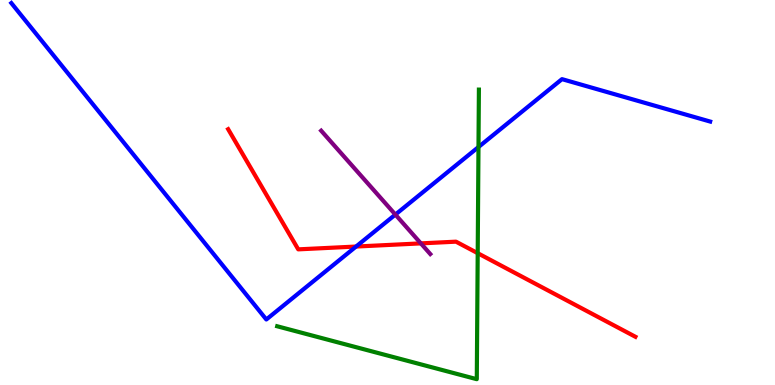[{'lines': ['blue', 'red'], 'intersections': [{'x': 4.59, 'y': 3.6}]}, {'lines': ['green', 'red'], 'intersections': [{'x': 6.16, 'y': 3.42}]}, {'lines': ['purple', 'red'], 'intersections': [{'x': 5.43, 'y': 3.68}]}, {'lines': ['blue', 'green'], 'intersections': [{'x': 6.17, 'y': 6.18}]}, {'lines': ['blue', 'purple'], 'intersections': [{'x': 5.1, 'y': 4.43}]}, {'lines': ['green', 'purple'], 'intersections': []}]